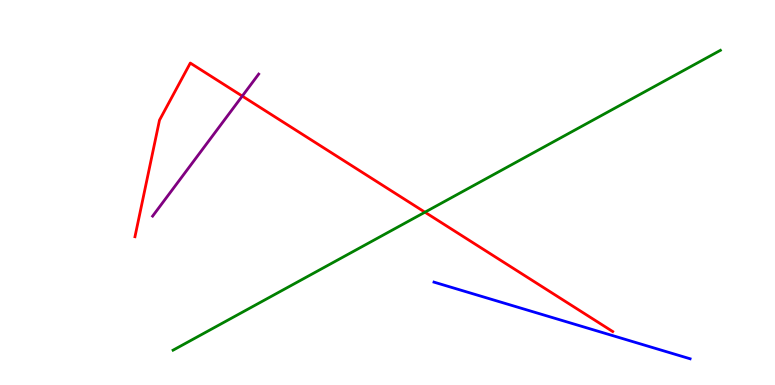[{'lines': ['blue', 'red'], 'intersections': []}, {'lines': ['green', 'red'], 'intersections': [{'x': 5.48, 'y': 4.49}]}, {'lines': ['purple', 'red'], 'intersections': [{'x': 3.13, 'y': 7.5}]}, {'lines': ['blue', 'green'], 'intersections': []}, {'lines': ['blue', 'purple'], 'intersections': []}, {'lines': ['green', 'purple'], 'intersections': []}]